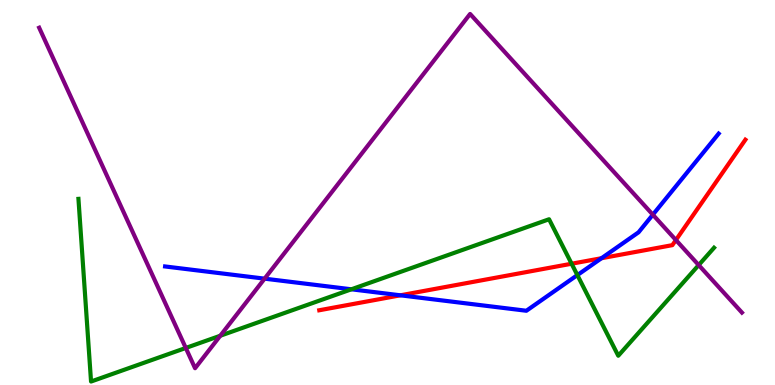[{'lines': ['blue', 'red'], 'intersections': [{'x': 5.17, 'y': 2.33}, {'x': 7.76, 'y': 3.29}]}, {'lines': ['green', 'red'], 'intersections': [{'x': 7.38, 'y': 3.15}]}, {'lines': ['purple', 'red'], 'intersections': [{'x': 8.72, 'y': 3.77}]}, {'lines': ['blue', 'green'], 'intersections': [{'x': 4.53, 'y': 2.49}, {'x': 7.45, 'y': 2.85}]}, {'lines': ['blue', 'purple'], 'intersections': [{'x': 3.41, 'y': 2.76}, {'x': 8.42, 'y': 4.42}]}, {'lines': ['green', 'purple'], 'intersections': [{'x': 2.4, 'y': 0.962}, {'x': 2.84, 'y': 1.28}, {'x': 9.02, 'y': 3.12}]}]